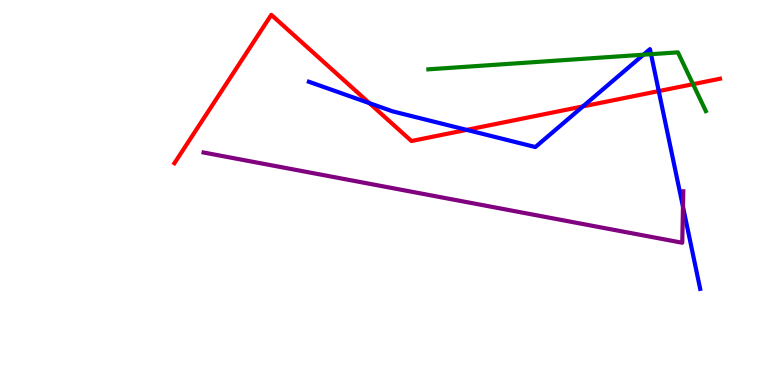[{'lines': ['blue', 'red'], 'intersections': [{'x': 4.77, 'y': 7.32}, {'x': 6.02, 'y': 6.63}, {'x': 7.52, 'y': 7.24}, {'x': 8.5, 'y': 7.63}]}, {'lines': ['green', 'red'], 'intersections': [{'x': 8.94, 'y': 7.81}]}, {'lines': ['purple', 'red'], 'intersections': []}, {'lines': ['blue', 'green'], 'intersections': [{'x': 8.3, 'y': 8.58}, {'x': 8.4, 'y': 8.59}]}, {'lines': ['blue', 'purple'], 'intersections': [{'x': 8.81, 'y': 4.63}]}, {'lines': ['green', 'purple'], 'intersections': []}]